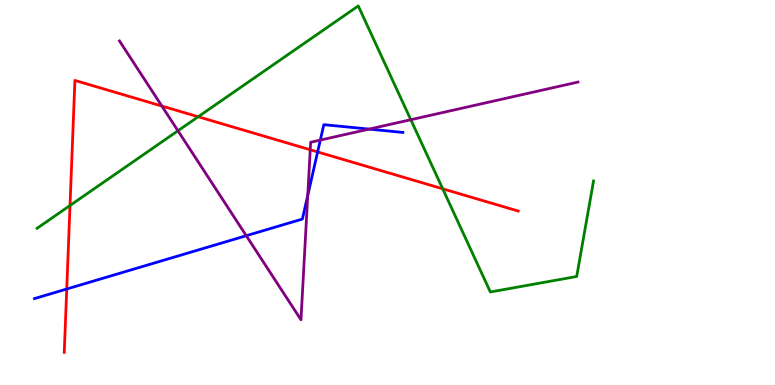[{'lines': ['blue', 'red'], 'intersections': [{'x': 0.861, 'y': 2.49}, {'x': 4.1, 'y': 6.05}]}, {'lines': ['green', 'red'], 'intersections': [{'x': 0.903, 'y': 4.66}, {'x': 2.56, 'y': 6.97}, {'x': 5.71, 'y': 5.1}]}, {'lines': ['purple', 'red'], 'intersections': [{'x': 2.09, 'y': 7.25}, {'x': 4.0, 'y': 6.11}]}, {'lines': ['blue', 'green'], 'intersections': []}, {'lines': ['blue', 'purple'], 'intersections': [{'x': 3.18, 'y': 3.88}, {'x': 3.97, 'y': 4.92}, {'x': 4.13, 'y': 6.36}, {'x': 4.76, 'y': 6.65}]}, {'lines': ['green', 'purple'], 'intersections': [{'x': 2.3, 'y': 6.6}, {'x': 5.3, 'y': 6.89}]}]